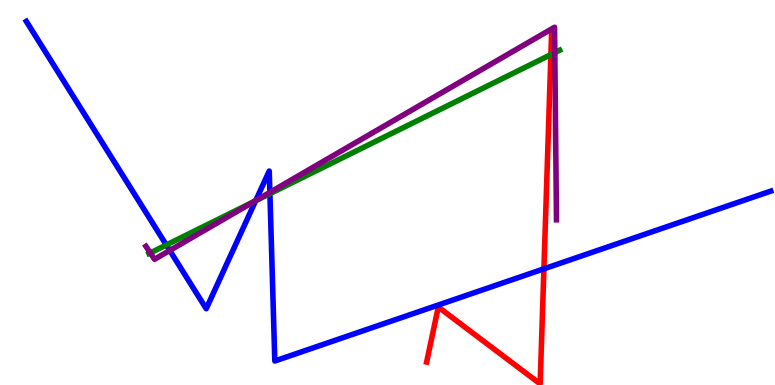[{'lines': ['blue', 'red'], 'intersections': [{'x': 7.02, 'y': 3.02}]}, {'lines': ['green', 'red'], 'intersections': [{'x': 7.11, 'y': 8.58}]}, {'lines': ['purple', 'red'], 'intersections': []}, {'lines': ['blue', 'green'], 'intersections': [{'x': 2.15, 'y': 3.64}, {'x': 3.3, 'y': 4.79}, {'x': 3.48, 'y': 4.97}]}, {'lines': ['blue', 'purple'], 'intersections': [{'x': 2.19, 'y': 3.49}, {'x': 3.3, 'y': 4.79}, {'x': 3.48, 'y': 5.0}]}, {'lines': ['green', 'purple'], 'intersections': [{'x': 1.94, 'y': 3.43}, {'x': 3.28, 'y': 4.77}, {'x': 7.16, 'y': 8.63}]}]